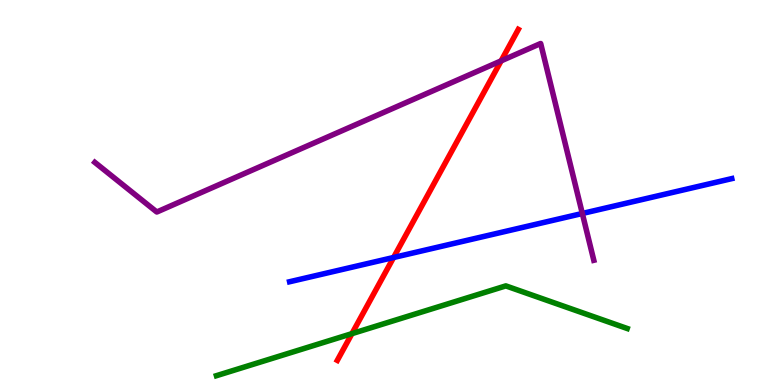[{'lines': ['blue', 'red'], 'intersections': [{'x': 5.08, 'y': 3.31}]}, {'lines': ['green', 'red'], 'intersections': [{'x': 4.54, 'y': 1.33}]}, {'lines': ['purple', 'red'], 'intersections': [{'x': 6.47, 'y': 8.42}]}, {'lines': ['blue', 'green'], 'intersections': []}, {'lines': ['blue', 'purple'], 'intersections': [{'x': 7.51, 'y': 4.46}]}, {'lines': ['green', 'purple'], 'intersections': []}]